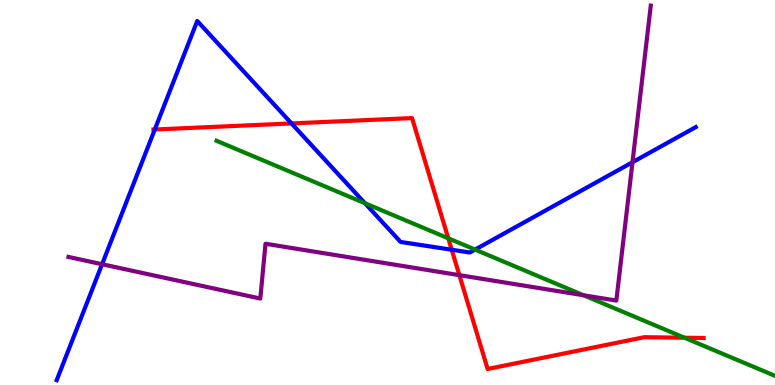[{'lines': ['blue', 'red'], 'intersections': [{'x': 2.0, 'y': 6.64}, {'x': 3.76, 'y': 6.79}, {'x': 5.83, 'y': 3.51}]}, {'lines': ['green', 'red'], 'intersections': [{'x': 5.78, 'y': 3.81}, {'x': 8.83, 'y': 1.23}]}, {'lines': ['purple', 'red'], 'intersections': [{'x': 5.93, 'y': 2.85}]}, {'lines': ['blue', 'green'], 'intersections': [{'x': 4.71, 'y': 4.72}, {'x': 6.13, 'y': 3.52}]}, {'lines': ['blue', 'purple'], 'intersections': [{'x': 1.32, 'y': 3.14}, {'x': 8.16, 'y': 5.79}]}, {'lines': ['green', 'purple'], 'intersections': [{'x': 7.53, 'y': 2.33}]}]